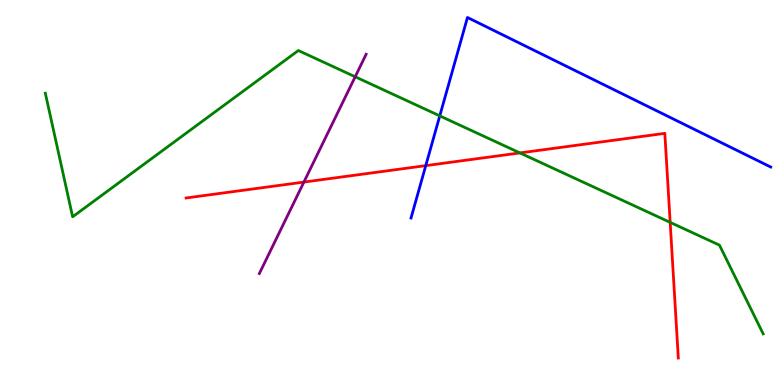[{'lines': ['blue', 'red'], 'intersections': [{'x': 5.49, 'y': 5.7}]}, {'lines': ['green', 'red'], 'intersections': [{'x': 6.71, 'y': 6.03}, {'x': 8.65, 'y': 4.22}]}, {'lines': ['purple', 'red'], 'intersections': [{'x': 3.92, 'y': 5.27}]}, {'lines': ['blue', 'green'], 'intersections': [{'x': 5.67, 'y': 6.99}]}, {'lines': ['blue', 'purple'], 'intersections': []}, {'lines': ['green', 'purple'], 'intersections': [{'x': 4.58, 'y': 8.01}]}]